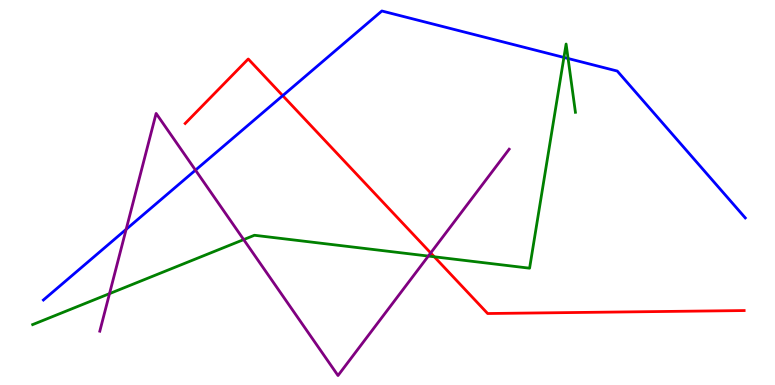[{'lines': ['blue', 'red'], 'intersections': [{'x': 3.65, 'y': 7.52}]}, {'lines': ['green', 'red'], 'intersections': [{'x': 5.6, 'y': 3.33}]}, {'lines': ['purple', 'red'], 'intersections': [{'x': 5.56, 'y': 3.43}]}, {'lines': ['blue', 'green'], 'intersections': [{'x': 7.28, 'y': 8.51}, {'x': 7.33, 'y': 8.48}]}, {'lines': ['blue', 'purple'], 'intersections': [{'x': 1.63, 'y': 4.04}, {'x': 2.52, 'y': 5.58}]}, {'lines': ['green', 'purple'], 'intersections': [{'x': 1.41, 'y': 2.37}, {'x': 3.14, 'y': 3.78}, {'x': 5.53, 'y': 3.35}]}]